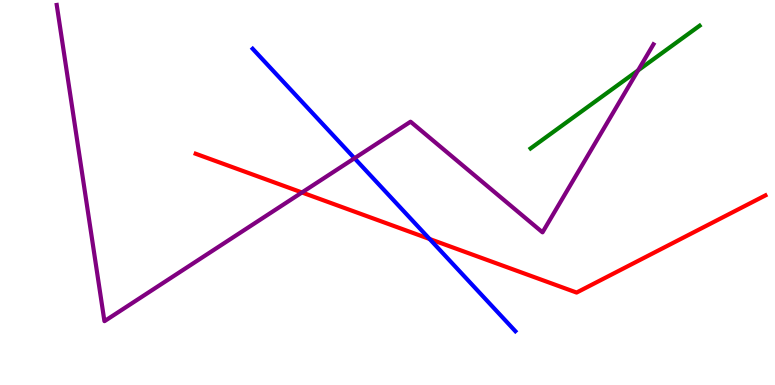[{'lines': ['blue', 'red'], 'intersections': [{'x': 5.54, 'y': 3.79}]}, {'lines': ['green', 'red'], 'intersections': []}, {'lines': ['purple', 'red'], 'intersections': [{'x': 3.9, 'y': 5.0}]}, {'lines': ['blue', 'green'], 'intersections': []}, {'lines': ['blue', 'purple'], 'intersections': [{'x': 4.57, 'y': 5.89}]}, {'lines': ['green', 'purple'], 'intersections': [{'x': 8.23, 'y': 8.17}]}]